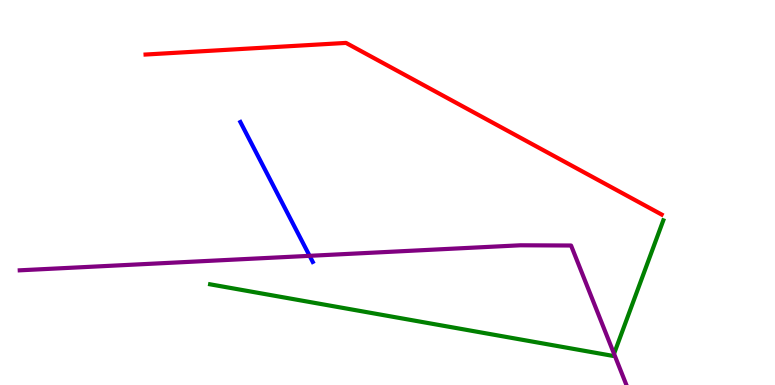[{'lines': ['blue', 'red'], 'intersections': []}, {'lines': ['green', 'red'], 'intersections': []}, {'lines': ['purple', 'red'], 'intersections': []}, {'lines': ['blue', 'green'], 'intersections': []}, {'lines': ['blue', 'purple'], 'intersections': [{'x': 3.99, 'y': 3.36}]}, {'lines': ['green', 'purple'], 'intersections': [{'x': 7.92, 'y': 0.811}]}]